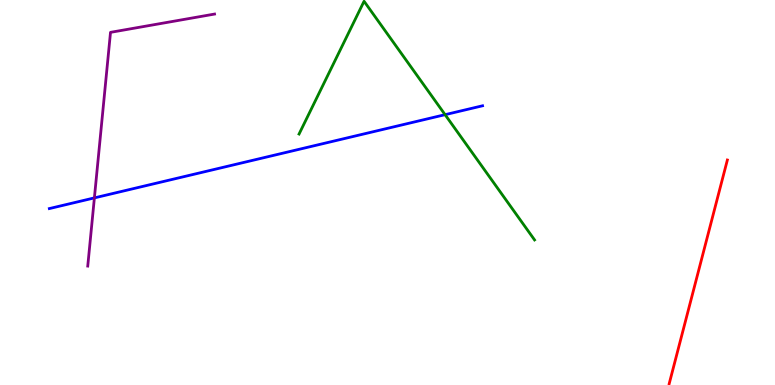[{'lines': ['blue', 'red'], 'intersections': []}, {'lines': ['green', 'red'], 'intersections': []}, {'lines': ['purple', 'red'], 'intersections': []}, {'lines': ['blue', 'green'], 'intersections': [{'x': 5.74, 'y': 7.02}]}, {'lines': ['blue', 'purple'], 'intersections': [{'x': 1.22, 'y': 4.86}]}, {'lines': ['green', 'purple'], 'intersections': []}]